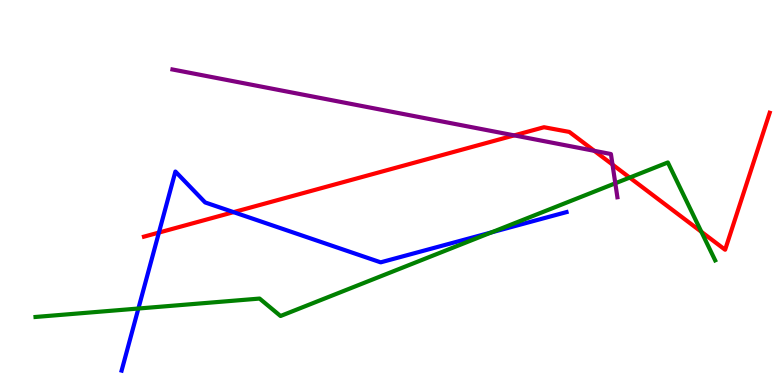[{'lines': ['blue', 'red'], 'intersections': [{'x': 2.05, 'y': 3.96}, {'x': 3.01, 'y': 4.49}]}, {'lines': ['green', 'red'], 'intersections': [{'x': 8.13, 'y': 5.39}, {'x': 9.05, 'y': 3.98}]}, {'lines': ['purple', 'red'], 'intersections': [{'x': 6.63, 'y': 6.48}, {'x': 7.67, 'y': 6.08}, {'x': 7.9, 'y': 5.72}]}, {'lines': ['blue', 'green'], 'intersections': [{'x': 1.79, 'y': 1.99}, {'x': 6.34, 'y': 3.96}]}, {'lines': ['blue', 'purple'], 'intersections': []}, {'lines': ['green', 'purple'], 'intersections': [{'x': 7.94, 'y': 5.24}]}]